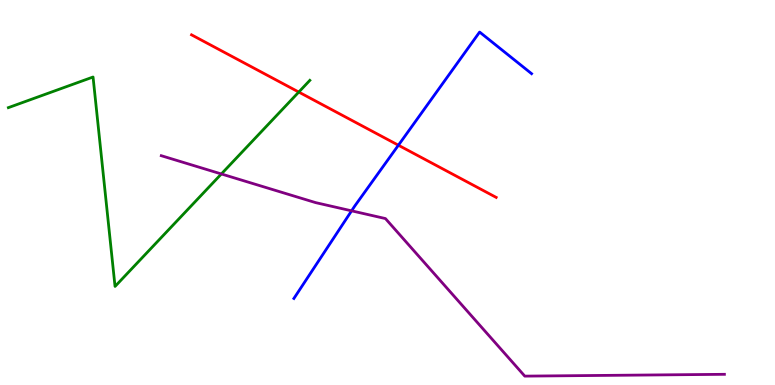[{'lines': ['blue', 'red'], 'intersections': [{'x': 5.14, 'y': 6.23}]}, {'lines': ['green', 'red'], 'intersections': [{'x': 3.86, 'y': 7.61}]}, {'lines': ['purple', 'red'], 'intersections': []}, {'lines': ['blue', 'green'], 'intersections': []}, {'lines': ['blue', 'purple'], 'intersections': [{'x': 4.54, 'y': 4.52}]}, {'lines': ['green', 'purple'], 'intersections': [{'x': 2.86, 'y': 5.48}]}]